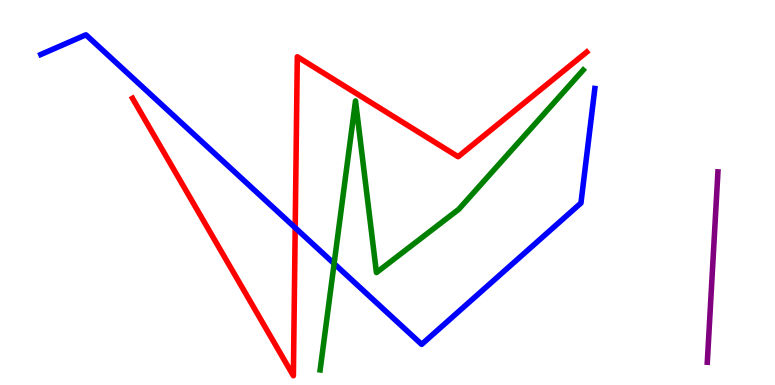[{'lines': ['blue', 'red'], 'intersections': [{'x': 3.81, 'y': 4.08}]}, {'lines': ['green', 'red'], 'intersections': []}, {'lines': ['purple', 'red'], 'intersections': []}, {'lines': ['blue', 'green'], 'intersections': [{'x': 4.31, 'y': 3.15}]}, {'lines': ['blue', 'purple'], 'intersections': []}, {'lines': ['green', 'purple'], 'intersections': []}]